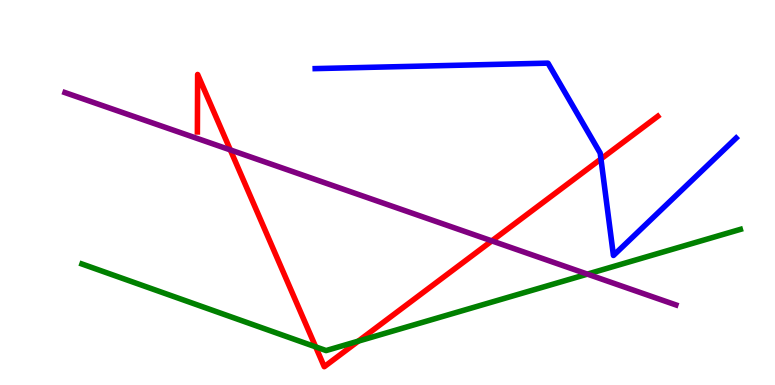[{'lines': ['blue', 'red'], 'intersections': [{'x': 7.75, 'y': 5.87}]}, {'lines': ['green', 'red'], 'intersections': [{'x': 4.07, 'y': 0.991}, {'x': 4.62, 'y': 1.14}]}, {'lines': ['purple', 'red'], 'intersections': [{'x': 2.97, 'y': 6.11}, {'x': 6.35, 'y': 3.74}]}, {'lines': ['blue', 'green'], 'intersections': []}, {'lines': ['blue', 'purple'], 'intersections': []}, {'lines': ['green', 'purple'], 'intersections': [{'x': 7.58, 'y': 2.88}]}]